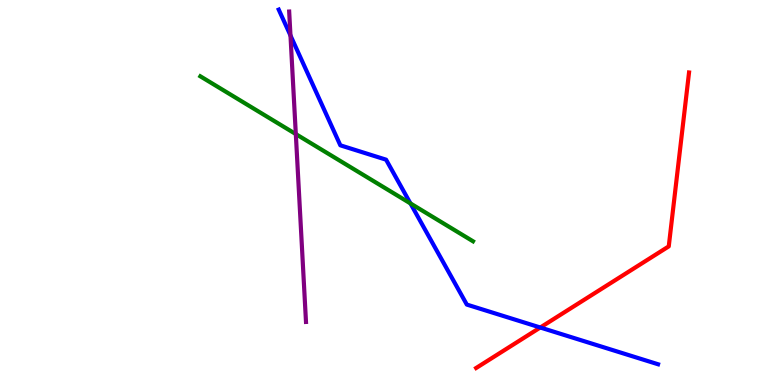[{'lines': ['blue', 'red'], 'intersections': [{'x': 6.97, 'y': 1.49}]}, {'lines': ['green', 'red'], 'intersections': []}, {'lines': ['purple', 'red'], 'intersections': []}, {'lines': ['blue', 'green'], 'intersections': [{'x': 5.3, 'y': 4.72}]}, {'lines': ['blue', 'purple'], 'intersections': [{'x': 3.75, 'y': 9.08}]}, {'lines': ['green', 'purple'], 'intersections': [{'x': 3.82, 'y': 6.52}]}]